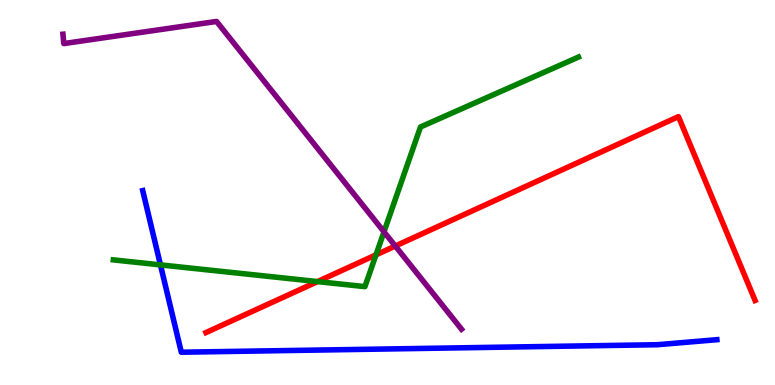[{'lines': ['blue', 'red'], 'intersections': []}, {'lines': ['green', 'red'], 'intersections': [{'x': 4.1, 'y': 2.69}, {'x': 4.85, 'y': 3.38}]}, {'lines': ['purple', 'red'], 'intersections': [{'x': 5.1, 'y': 3.61}]}, {'lines': ['blue', 'green'], 'intersections': [{'x': 2.07, 'y': 3.12}]}, {'lines': ['blue', 'purple'], 'intersections': []}, {'lines': ['green', 'purple'], 'intersections': [{'x': 4.95, 'y': 3.98}]}]